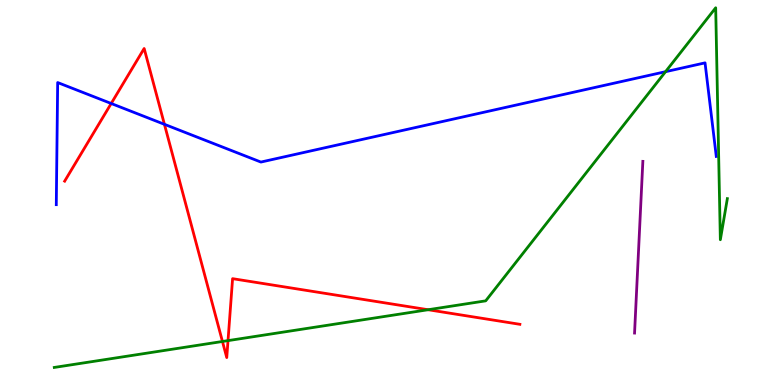[{'lines': ['blue', 'red'], 'intersections': [{'x': 1.43, 'y': 7.31}, {'x': 2.12, 'y': 6.77}]}, {'lines': ['green', 'red'], 'intersections': [{'x': 2.87, 'y': 1.13}, {'x': 2.94, 'y': 1.15}, {'x': 5.52, 'y': 1.95}]}, {'lines': ['purple', 'red'], 'intersections': []}, {'lines': ['blue', 'green'], 'intersections': [{'x': 8.59, 'y': 8.14}]}, {'lines': ['blue', 'purple'], 'intersections': []}, {'lines': ['green', 'purple'], 'intersections': []}]